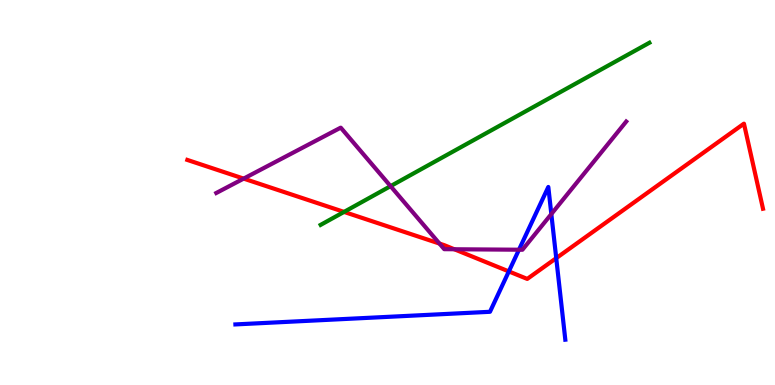[{'lines': ['blue', 'red'], 'intersections': [{'x': 6.57, 'y': 2.95}, {'x': 7.18, 'y': 3.29}]}, {'lines': ['green', 'red'], 'intersections': [{'x': 4.44, 'y': 4.5}]}, {'lines': ['purple', 'red'], 'intersections': [{'x': 3.14, 'y': 5.36}, {'x': 5.67, 'y': 3.67}, {'x': 5.86, 'y': 3.53}]}, {'lines': ['blue', 'green'], 'intersections': []}, {'lines': ['blue', 'purple'], 'intersections': [{'x': 6.7, 'y': 3.51}, {'x': 7.11, 'y': 4.44}]}, {'lines': ['green', 'purple'], 'intersections': [{'x': 5.04, 'y': 5.17}]}]